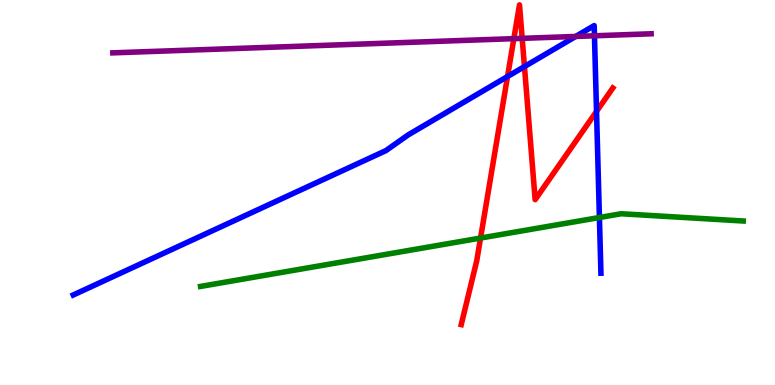[{'lines': ['blue', 'red'], 'intersections': [{'x': 6.55, 'y': 8.01}, {'x': 6.77, 'y': 8.27}, {'x': 7.7, 'y': 7.11}]}, {'lines': ['green', 'red'], 'intersections': [{'x': 6.2, 'y': 3.82}]}, {'lines': ['purple', 'red'], 'intersections': [{'x': 6.63, 'y': 9.0}, {'x': 6.74, 'y': 9.0}]}, {'lines': ['blue', 'green'], 'intersections': [{'x': 7.73, 'y': 4.35}]}, {'lines': ['blue', 'purple'], 'intersections': [{'x': 7.43, 'y': 9.05}, {'x': 7.67, 'y': 9.07}]}, {'lines': ['green', 'purple'], 'intersections': []}]